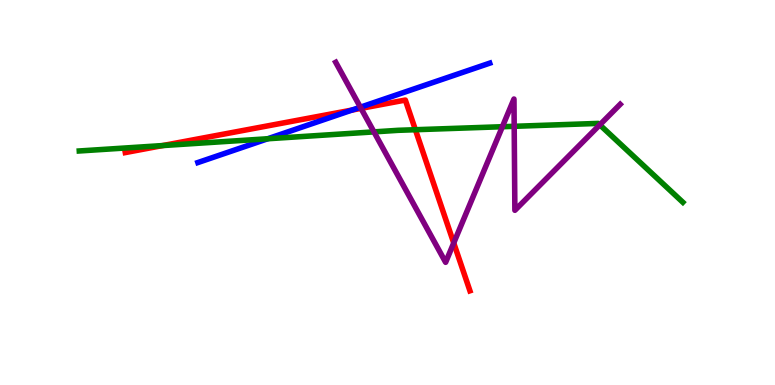[{'lines': ['blue', 'red'], 'intersections': [{'x': 4.54, 'y': 7.14}]}, {'lines': ['green', 'red'], 'intersections': [{'x': 2.1, 'y': 6.22}, {'x': 5.36, 'y': 6.63}]}, {'lines': ['purple', 'red'], 'intersections': [{'x': 4.66, 'y': 7.19}, {'x': 5.85, 'y': 3.69}]}, {'lines': ['blue', 'green'], 'intersections': [{'x': 3.45, 'y': 6.4}]}, {'lines': ['blue', 'purple'], 'intersections': [{'x': 4.65, 'y': 7.22}]}, {'lines': ['green', 'purple'], 'intersections': [{'x': 4.83, 'y': 6.57}, {'x': 6.48, 'y': 6.71}, {'x': 6.63, 'y': 6.72}, {'x': 7.74, 'y': 6.76}]}]